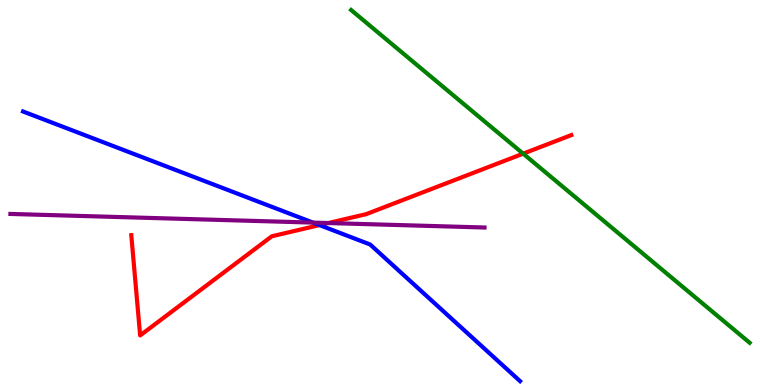[{'lines': ['blue', 'red'], 'intersections': [{'x': 4.12, 'y': 4.15}]}, {'lines': ['green', 'red'], 'intersections': [{'x': 6.75, 'y': 6.01}]}, {'lines': ['purple', 'red'], 'intersections': [{'x': 4.24, 'y': 4.21}]}, {'lines': ['blue', 'green'], 'intersections': []}, {'lines': ['blue', 'purple'], 'intersections': [{'x': 4.04, 'y': 4.22}]}, {'lines': ['green', 'purple'], 'intersections': []}]